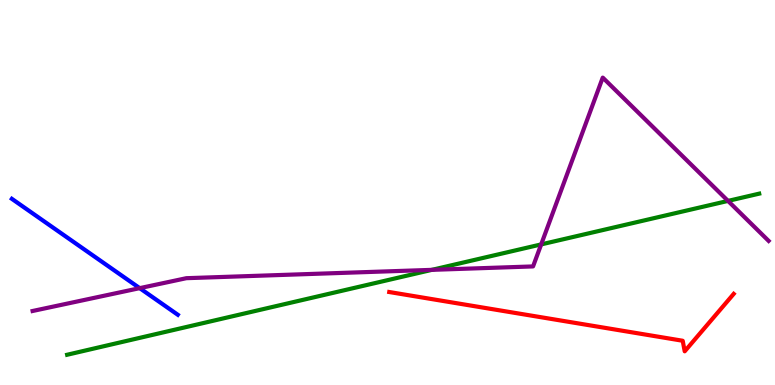[{'lines': ['blue', 'red'], 'intersections': []}, {'lines': ['green', 'red'], 'intersections': []}, {'lines': ['purple', 'red'], 'intersections': []}, {'lines': ['blue', 'green'], 'intersections': []}, {'lines': ['blue', 'purple'], 'intersections': [{'x': 1.8, 'y': 2.52}]}, {'lines': ['green', 'purple'], 'intersections': [{'x': 5.57, 'y': 2.99}, {'x': 6.98, 'y': 3.65}, {'x': 9.39, 'y': 4.78}]}]